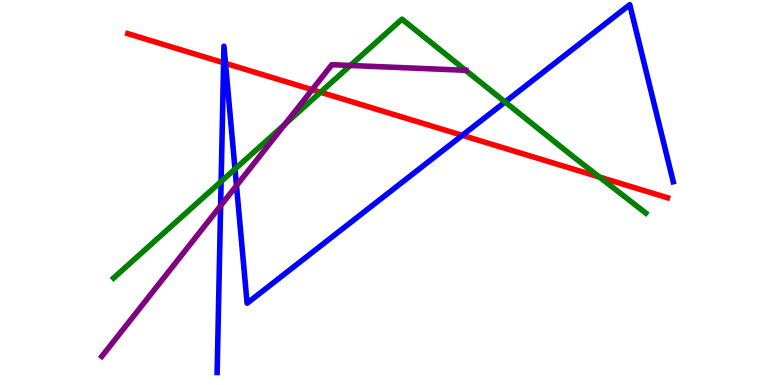[{'lines': ['blue', 'red'], 'intersections': [{'x': 2.89, 'y': 8.37}, {'x': 2.91, 'y': 8.35}, {'x': 5.97, 'y': 6.48}]}, {'lines': ['green', 'red'], 'intersections': [{'x': 4.14, 'y': 7.6}, {'x': 7.73, 'y': 5.4}]}, {'lines': ['purple', 'red'], 'intersections': [{'x': 4.03, 'y': 7.67}]}, {'lines': ['blue', 'green'], 'intersections': [{'x': 2.85, 'y': 5.29}, {'x': 3.03, 'y': 5.61}, {'x': 6.52, 'y': 7.35}]}, {'lines': ['blue', 'purple'], 'intersections': [{'x': 2.85, 'y': 4.66}, {'x': 3.05, 'y': 5.18}]}, {'lines': ['green', 'purple'], 'intersections': [{'x': 3.68, 'y': 6.77}, {'x': 4.52, 'y': 8.3}, {'x': 6.01, 'y': 8.17}]}]